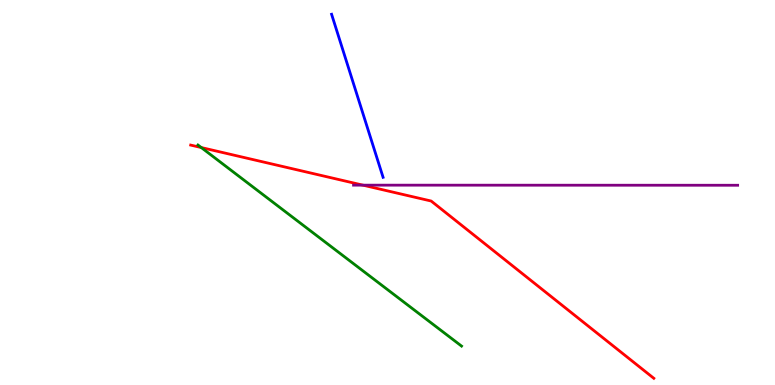[{'lines': ['blue', 'red'], 'intersections': []}, {'lines': ['green', 'red'], 'intersections': [{'x': 2.6, 'y': 6.17}]}, {'lines': ['purple', 'red'], 'intersections': [{'x': 4.68, 'y': 5.19}]}, {'lines': ['blue', 'green'], 'intersections': []}, {'lines': ['blue', 'purple'], 'intersections': []}, {'lines': ['green', 'purple'], 'intersections': []}]